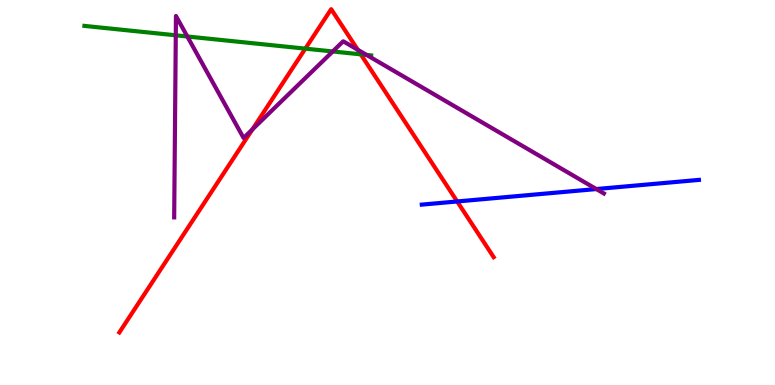[{'lines': ['blue', 'red'], 'intersections': [{'x': 5.9, 'y': 4.77}]}, {'lines': ['green', 'red'], 'intersections': [{'x': 3.94, 'y': 8.74}, {'x': 4.66, 'y': 8.59}]}, {'lines': ['purple', 'red'], 'intersections': [{'x': 3.26, 'y': 6.64}, {'x': 4.62, 'y': 8.71}]}, {'lines': ['blue', 'green'], 'intersections': []}, {'lines': ['blue', 'purple'], 'intersections': [{'x': 7.69, 'y': 5.09}]}, {'lines': ['green', 'purple'], 'intersections': [{'x': 2.27, 'y': 9.08}, {'x': 2.42, 'y': 9.05}, {'x': 4.29, 'y': 8.66}, {'x': 4.73, 'y': 8.57}]}]